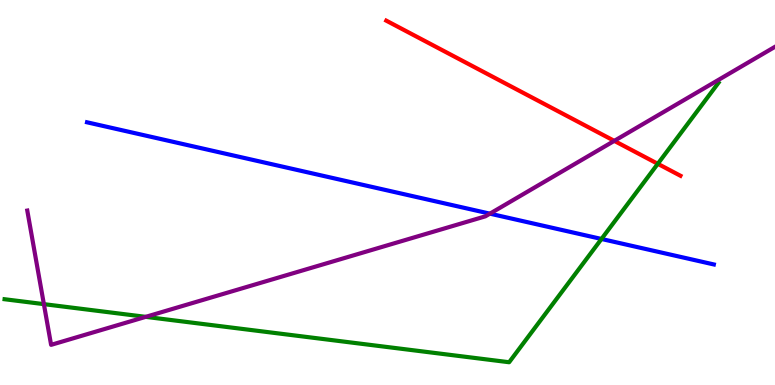[{'lines': ['blue', 'red'], 'intersections': []}, {'lines': ['green', 'red'], 'intersections': [{'x': 8.49, 'y': 5.75}]}, {'lines': ['purple', 'red'], 'intersections': [{'x': 7.93, 'y': 6.34}]}, {'lines': ['blue', 'green'], 'intersections': [{'x': 7.76, 'y': 3.79}]}, {'lines': ['blue', 'purple'], 'intersections': [{'x': 6.32, 'y': 4.45}]}, {'lines': ['green', 'purple'], 'intersections': [{'x': 0.566, 'y': 2.1}, {'x': 1.88, 'y': 1.77}]}]